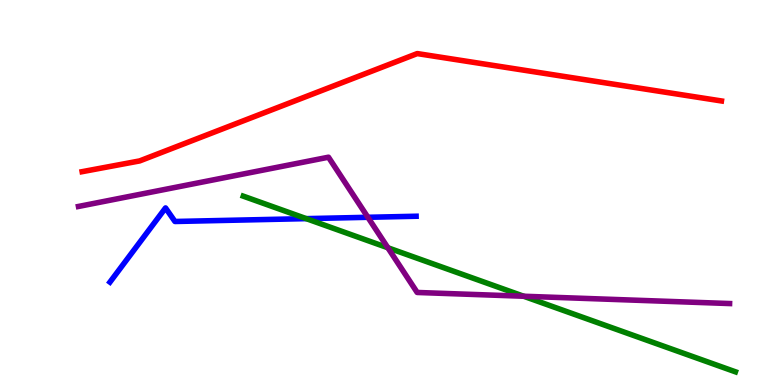[{'lines': ['blue', 'red'], 'intersections': []}, {'lines': ['green', 'red'], 'intersections': []}, {'lines': ['purple', 'red'], 'intersections': []}, {'lines': ['blue', 'green'], 'intersections': [{'x': 3.95, 'y': 4.32}]}, {'lines': ['blue', 'purple'], 'intersections': [{'x': 4.75, 'y': 4.36}]}, {'lines': ['green', 'purple'], 'intersections': [{'x': 5.0, 'y': 3.56}, {'x': 6.76, 'y': 2.31}]}]